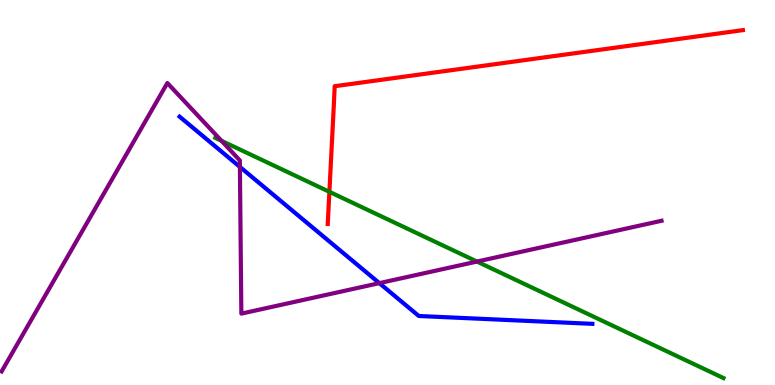[{'lines': ['blue', 'red'], 'intersections': []}, {'lines': ['green', 'red'], 'intersections': [{'x': 4.25, 'y': 5.02}]}, {'lines': ['purple', 'red'], 'intersections': []}, {'lines': ['blue', 'green'], 'intersections': []}, {'lines': ['blue', 'purple'], 'intersections': [{'x': 3.1, 'y': 5.66}, {'x': 4.9, 'y': 2.65}]}, {'lines': ['green', 'purple'], 'intersections': [{'x': 2.86, 'y': 6.34}, {'x': 6.15, 'y': 3.21}]}]